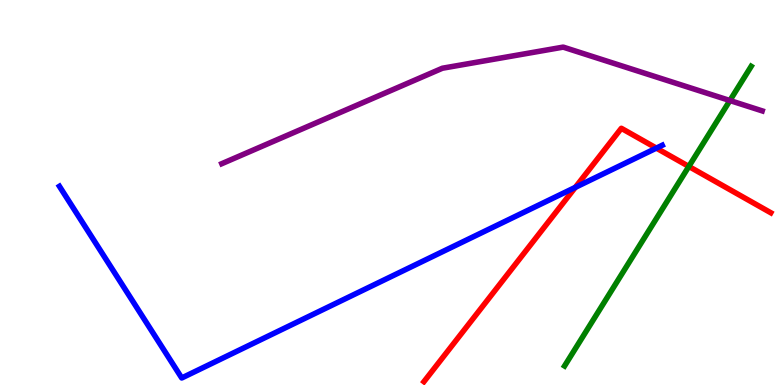[{'lines': ['blue', 'red'], 'intersections': [{'x': 7.42, 'y': 5.13}, {'x': 8.47, 'y': 6.15}]}, {'lines': ['green', 'red'], 'intersections': [{'x': 8.89, 'y': 5.68}]}, {'lines': ['purple', 'red'], 'intersections': []}, {'lines': ['blue', 'green'], 'intersections': []}, {'lines': ['blue', 'purple'], 'intersections': []}, {'lines': ['green', 'purple'], 'intersections': [{'x': 9.42, 'y': 7.39}]}]